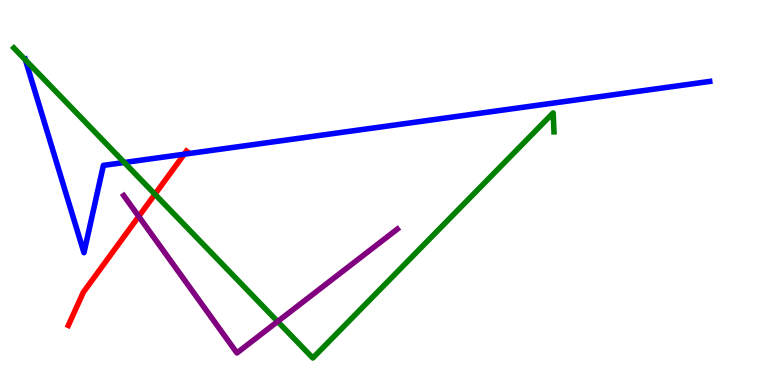[{'lines': ['blue', 'red'], 'intersections': [{'x': 2.38, 'y': 5.99}]}, {'lines': ['green', 'red'], 'intersections': [{'x': 2.0, 'y': 4.95}]}, {'lines': ['purple', 'red'], 'intersections': [{'x': 1.79, 'y': 4.38}]}, {'lines': ['blue', 'green'], 'intersections': [{'x': 0.328, 'y': 8.44}, {'x': 1.6, 'y': 5.78}]}, {'lines': ['blue', 'purple'], 'intersections': []}, {'lines': ['green', 'purple'], 'intersections': [{'x': 3.58, 'y': 1.65}]}]